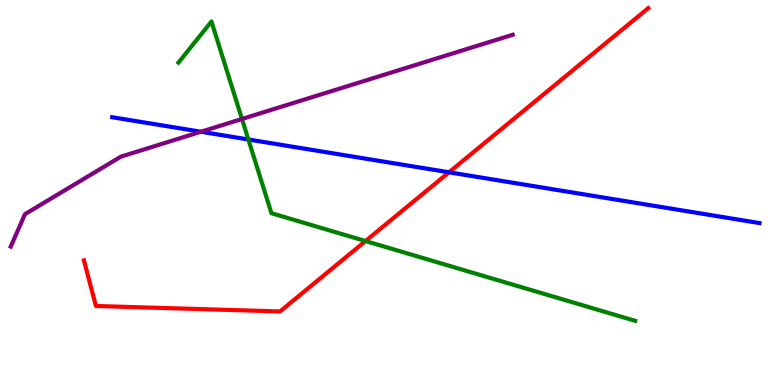[{'lines': ['blue', 'red'], 'intersections': [{'x': 5.79, 'y': 5.52}]}, {'lines': ['green', 'red'], 'intersections': [{'x': 4.72, 'y': 3.74}]}, {'lines': ['purple', 'red'], 'intersections': []}, {'lines': ['blue', 'green'], 'intersections': [{'x': 3.2, 'y': 6.38}]}, {'lines': ['blue', 'purple'], 'intersections': [{'x': 2.59, 'y': 6.58}]}, {'lines': ['green', 'purple'], 'intersections': [{'x': 3.12, 'y': 6.91}]}]